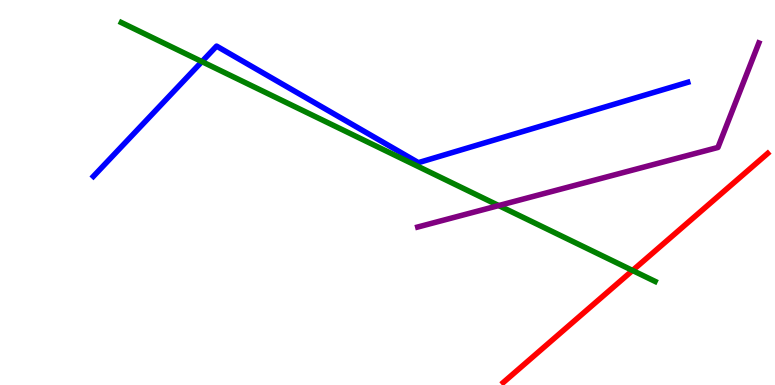[{'lines': ['blue', 'red'], 'intersections': []}, {'lines': ['green', 'red'], 'intersections': [{'x': 8.16, 'y': 2.97}]}, {'lines': ['purple', 'red'], 'intersections': []}, {'lines': ['blue', 'green'], 'intersections': [{'x': 2.61, 'y': 8.4}]}, {'lines': ['blue', 'purple'], 'intersections': []}, {'lines': ['green', 'purple'], 'intersections': [{'x': 6.44, 'y': 4.66}]}]